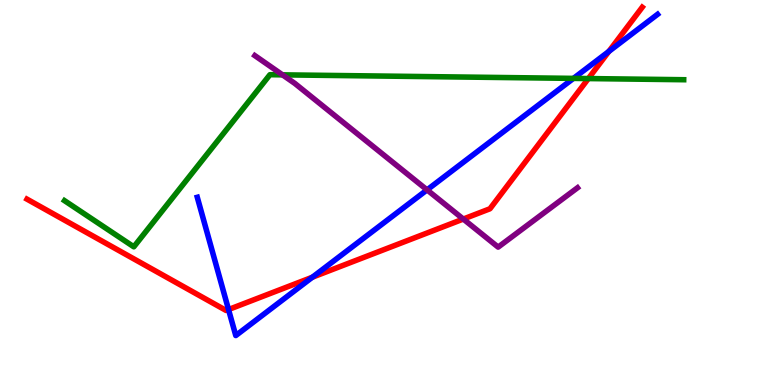[{'lines': ['blue', 'red'], 'intersections': [{'x': 2.95, 'y': 1.96}, {'x': 4.03, 'y': 2.8}, {'x': 7.86, 'y': 8.66}]}, {'lines': ['green', 'red'], 'intersections': [{'x': 7.59, 'y': 7.96}]}, {'lines': ['purple', 'red'], 'intersections': [{'x': 5.98, 'y': 4.31}]}, {'lines': ['blue', 'green'], 'intersections': [{'x': 7.4, 'y': 7.96}]}, {'lines': ['blue', 'purple'], 'intersections': [{'x': 5.51, 'y': 5.07}]}, {'lines': ['green', 'purple'], 'intersections': [{'x': 3.65, 'y': 8.06}]}]